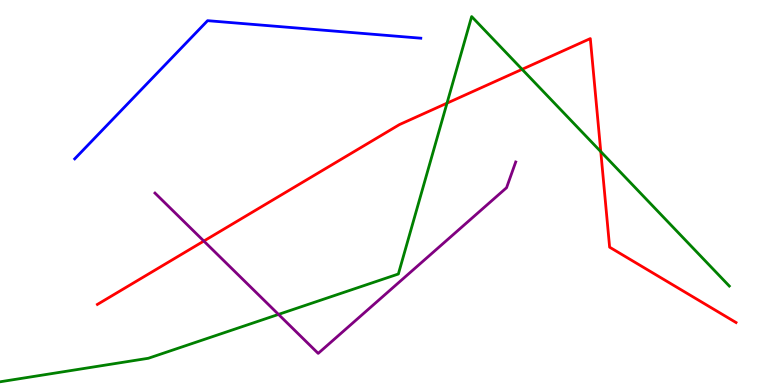[{'lines': ['blue', 'red'], 'intersections': []}, {'lines': ['green', 'red'], 'intersections': [{'x': 5.77, 'y': 7.32}, {'x': 6.74, 'y': 8.2}, {'x': 7.75, 'y': 6.06}]}, {'lines': ['purple', 'red'], 'intersections': [{'x': 2.63, 'y': 3.74}]}, {'lines': ['blue', 'green'], 'intersections': []}, {'lines': ['blue', 'purple'], 'intersections': []}, {'lines': ['green', 'purple'], 'intersections': [{'x': 3.59, 'y': 1.83}]}]